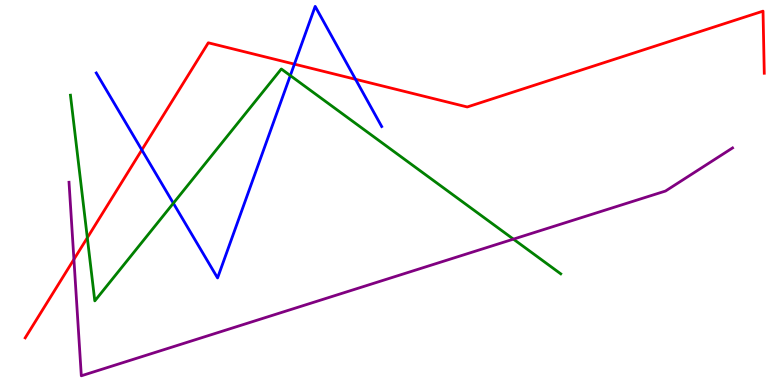[{'lines': ['blue', 'red'], 'intersections': [{'x': 1.83, 'y': 6.11}, {'x': 3.8, 'y': 8.33}, {'x': 4.59, 'y': 7.94}]}, {'lines': ['green', 'red'], 'intersections': [{'x': 1.13, 'y': 3.82}]}, {'lines': ['purple', 'red'], 'intersections': [{'x': 0.954, 'y': 3.26}]}, {'lines': ['blue', 'green'], 'intersections': [{'x': 2.24, 'y': 4.72}, {'x': 3.75, 'y': 8.04}]}, {'lines': ['blue', 'purple'], 'intersections': []}, {'lines': ['green', 'purple'], 'intersections': [{'x': 6.62, 'y': 3.79}]}]